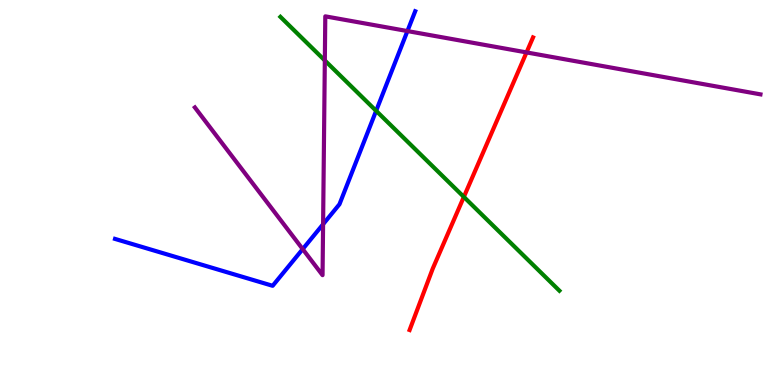[{'lines': ['blue', 'red'], 'intersections': []}, {'lines': ['green', 'red'], 'intersections': [{'x': 5.99, 'y': 4.89}]}, {'lines': ['purple', 'red'], 'intersections': [{'x': 6.79, 'y': 8.64}]}, {'lines': ['blue', 'green'], 'intersections': [{'x': 4.85, 'y': 7.12}]}, {'lines': ['blue', 'purple'], 'intersections': [{'x': 3.91, 'y': 3.53}, {'x': 4.17, 'y': 4.18}, {'x': 5.26, 'y': 9.19}]}, {'lines': ['green', 'purple'], 'intersections': [{'x': 4.19, 'y': 8.43}]}]